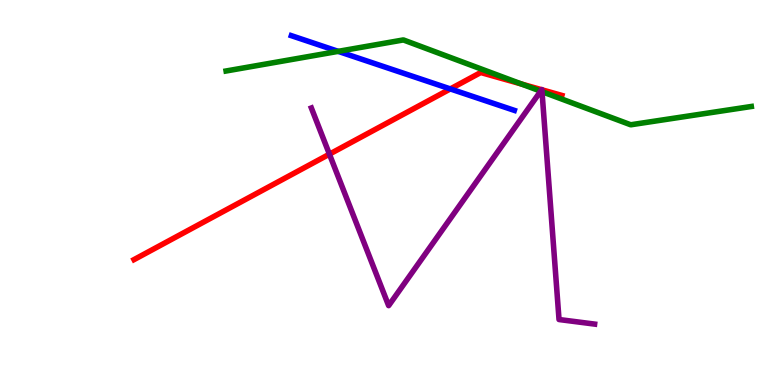[{'lines': ['blue', 'red'], 'intersections': [{'x': 5.81, 'y': 7.69}]}, {'lines': ['green', 'red'], 'intersections': [{'x': 6.73, 'y': 7.82}]}, {'lines': ['purple', 'red'], 'intersections': [{'x': 4.25, 'y': 6.0}, {'x': 6.99, 'y': 7.67}, {'x': 6.99, 'y': 7.67}]}, {'lines': ['blue', 'green'], 'intersections': [{'x': 4.36, 'y': 8.67}]}, {'lines': ['blue', 'purple'], 'intersections': []}, {'lines': ['green', 'purple'], 'intersections': [{'x': 6.98, 'y': 7.63}, {'x': 6.99, 'y': 7.62}]}]